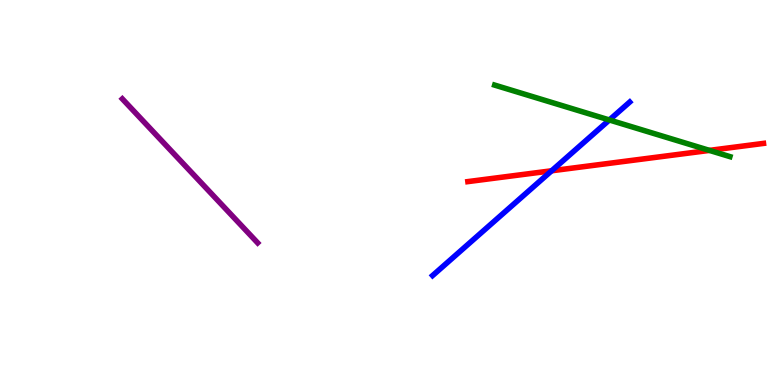[{'lines': ['blue', 'red'], 'intersections': [{'x': 7.12, 'y': 5.56}]}, {'lines': ['green', 'red'], 'intersections': [{'x': 9.15, 'y': 6.09}]}, {'lines': ['purple', 'red'], 'intersections': []}, {'lines': ['blue', 'green'], 'intersections': [{'x': 7.86, 'y': 6.88}]}, {'lines': ['blue', 'purple'], 'intersections': []}, {'lines': ['green', 'purple'], 'intersections': []}]